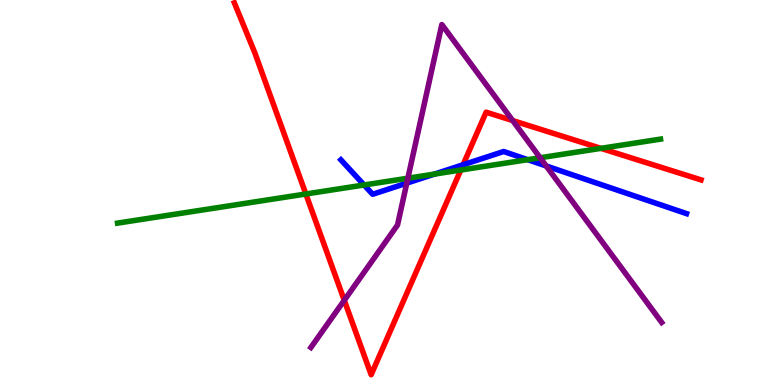[{'lines': ['blue', 'red'], 'intersections': [{'x': 5.98, 'y': 5.72}]}, {'lines': ['green', 'red'], 'intersections': [{'x': 3.95, 'y': 4.96}, {'x': 5.95, 'y': 5.58}, {'x': 7.75, 'y': 6.15}]}, {'lines': ['purple', 'red'], 'intersections': [{'x': 4.44, 'y': 2.2}, {'x': 6.62, 'y': 6.87}]}, {'lines': ['blue', 'green'], 'intersections': [{'x': 4.7, 'y': 5.2}, {'x': 5.61, 'y': 5.48}, {'x': 6.81, 'y': 5.85}]}, {'lines': ['blue', 'purple'], 'intersections': [{'x': 5.25, 'y': 5.24}, {'x': 7.05, 'y': 5.69}]}, {'lines': ['green', 'purple'], 'intersections': [{'x': 5.26, 'y': 5.37}, {'x': 6.97, 'y': 5.9}]}]